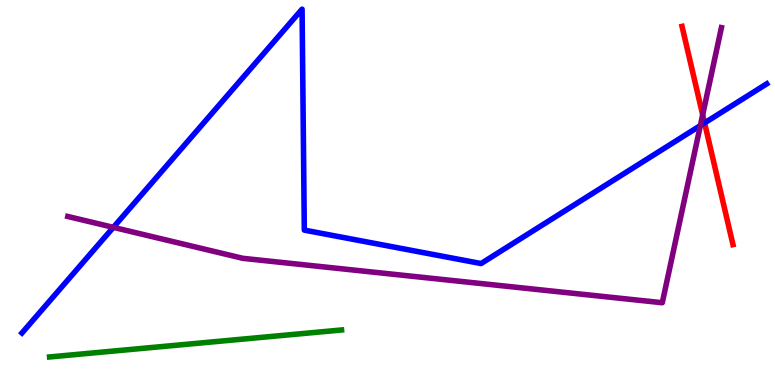[{'lines': ['blue', 'red'], 'intersections': [{'x': 9.09, 'y': 6.81}]}, {'lines': ['green', 'red'], 'intersections': []}, {'lines': ['purple', 'red'], 'intersections': [{'x': 9.07, 'y': 7.02}]}, {'lines': ['blue', 'green'], 'intersections': []}, {'lines': ['blue', 'purple'], 'intersections': [{'x': 1.46, 'y': 4.09}, {'x': 9.04, 'y': 6.74}]}, {'lines': ['green', 'purple'], 'intersections': []}]